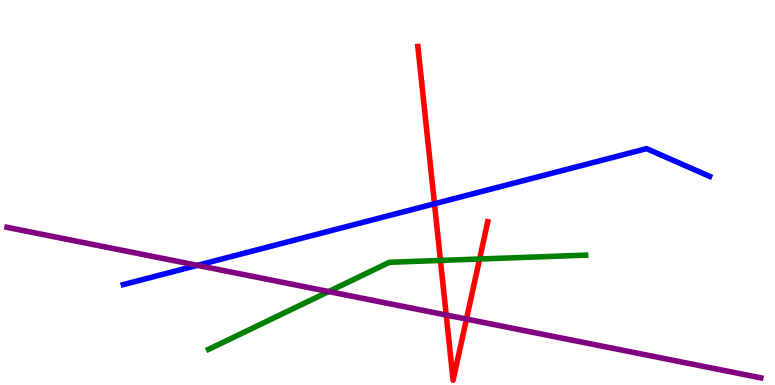[{'lines': ['blue', 'red'], 'intersections': [{'x': 5.61, 'y': 4.71}]}, {'lines': ['green', 'red'], 'intersections': [{'x': 5.68, 'y': 3.24}, {'x': 6.19, 'y': 3.27}]}, {'lines': ['purple', 'red'], 'intersections': [{'x': 5.76, 'y': 1.82}, {'x': 6.02, 'y': 1.71}]}, {'lines': ['blue', 'green'], 'intersections': []}, {'lines': ['blue', 'purple'], 'intersections': [{'x': 2.55, 'y': 3.11}]}, {'lines': ['green', 'purple'], 'intersections': [{'x': 4.24, 'y': 2.43}]}]